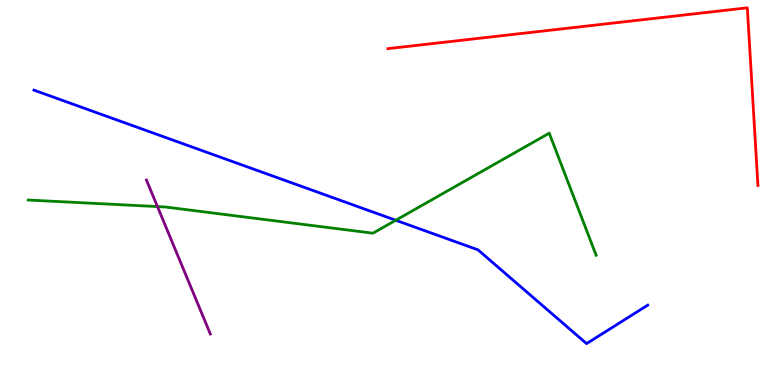[{'lines': ['blue', 'red'], 'intersections': []}, {'lines': ['green', 'red'], 'intersections': []}, {'lines': ['purple', 'red'], 'intersections': []}, {'lines': ['blue', 'green'], 'intersections': [{'x': 5.11, 'y': 4.28}]}, {'lines': ['blue', 'purple'], 'intersections': []}, {'lines': ['green', 'purple'], 'intersections': [{'x': 2.03, 'y': 4.63}]}]